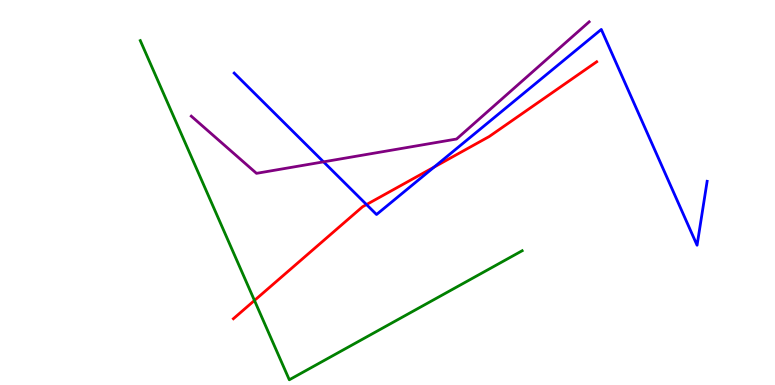[{'lines': ['blue', 'red'], 'intersections': [{'x': 4.73, 'y': 4.69}, {'x': 5.6, 'y': 5.66}]}, {'lines': ['green', 'red'], 'intersections': [{'x': 3.28, 'y': 2.2}]}, {'lines': ['purple', 'red'], 'intersections': []}, {'lines': ['blue', 'green'], 'intersections': []}, {'lines': ['blue', 'purple'], 'intersections': [{'x': 4.17, 'y': 5.8}]}, {'lines': ['green', 'purple'], 'intersections': []}]